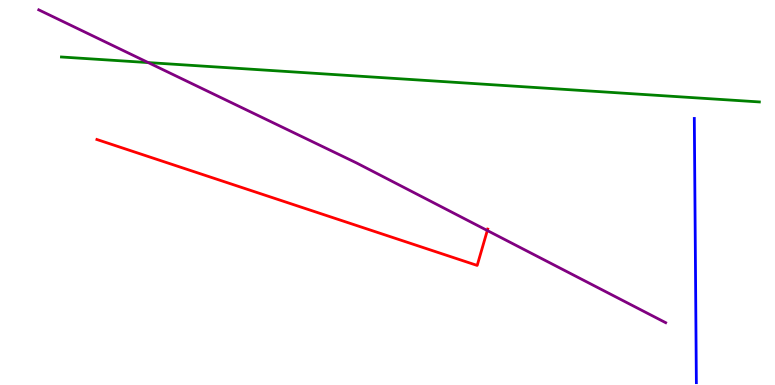[{'lines': ['blue', 'red'], 'intersections': []}, {'lines': ['green', 'red'], 'intersections': []}, {'lines': ['purple', 'red'], 'intersections': [{'x': 6.29, 'y': 4.01}]}, {'lines': ['blue', 'green'], 'intersections': []}, {'lines': ['blue', 'purple'], 'intersections': []}, {'lines': ['green', 'purple'], 'intersections': [{'x': 1.91, 'y': 8.37}]}]